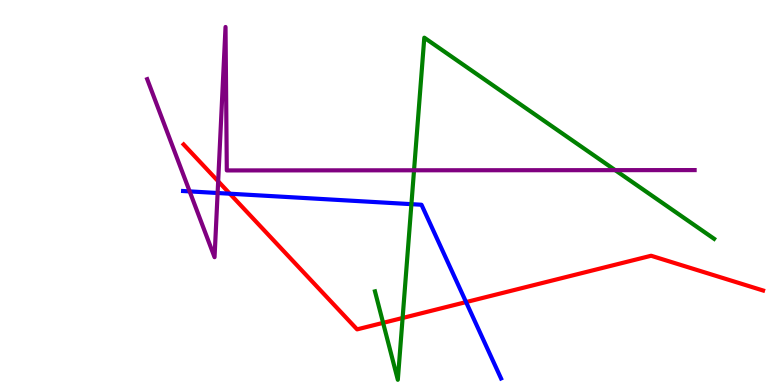[{'lines': ['blue', 'red'], 'intersections': [{'x': 2.97, 'y': 4.97}, {'x': 6.01, 'y': 2.15}]}, {'lines': ['green', 'red'], 'intersections': [{'x': 4.94, 'y': 1.61}, {'x': 5.19, 'y': 1.74}]}, {'lines': ['purple', 'red'], 'intersections': [{'x': 2.82, 'y': 5.29}]}, {'lines': ['blue', 'green'], 'intersections': [{'x': 5.31, 'y': 4.7}]}, {'lines': ['blue', 'purple'], 'intersections': [{'x': 2.45, 'y': 5.03}, {'x': 2.81, 'y': 4.99}]}, {'lines': ['green', 'purple'], 'intersections': [{'x': 5.34, 'y': 5.58}, {'x': 7.94, 'y': 5.58}]}]